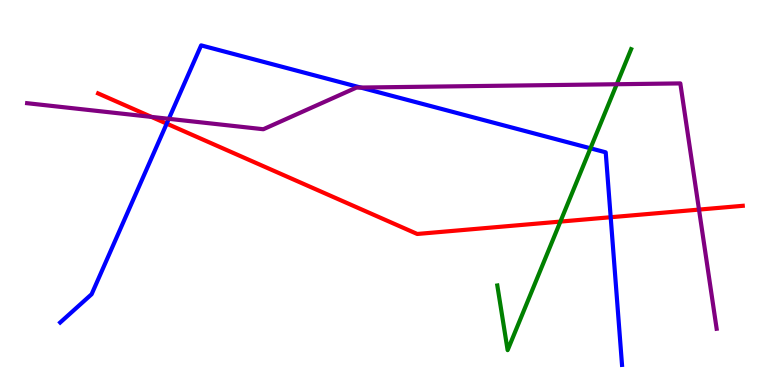[{'lines': ['blue', 'red'], 'intersections': [{'x': 2.15, 'y': 6.79}, {'x': 7.88, 'y': 4.36}]}, {'lines': ['green', 'red'], 'intersections': [{'x': 7.23, 'y': 4.24}]}, {'lines': ['purple', 'red'], 'intersections': [{'x': 1.95, 'y': 6.96}, {'x': 9.02, 'y': 4.56}]}, {'lines': ['blue', 'green'], 'intersections': [{'x': 7.62, 'y': 6.15}]}, {'lines': ['blue', 'purple'], 'intersections': [{'x': 2.18, 'y': 6.91}, {'x': 4.65, 'y': 7.73}]}, {'lines': ['green', 'purple'], 'intersections': [{'x': 7.96, 'y': 7.81}]}]